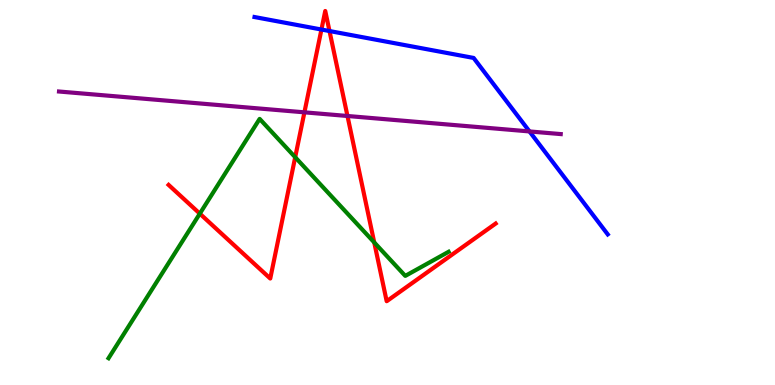[{'lines': ['blue', 'red'], 'intersections': [{'x': 4.15, 'y': 9.23}, {'x': 4.25, 'y': 9.19}]}, {'lines': ['green', 'red'], 'intersections': [{'x': 2.58, 'y': 4.45}, {'x': 3.81, 'y': 5.92}, {'x': 4.83, 'y': 3.7}]}, {'lines': ['purple', 'red'], 'intersections': [{'x': 3.93, 'y': 7.08}, {'x': 4.48, 'y': 6.99}]}, {'lines': ['blue', 'green'], 'intersections': []}, {'lines': ['blue', 'purple'], 'intersections': [{'x': 6.83, 'y': 6.59}]}, {'lines': ['green', 'purple'], 'intersections': []}]